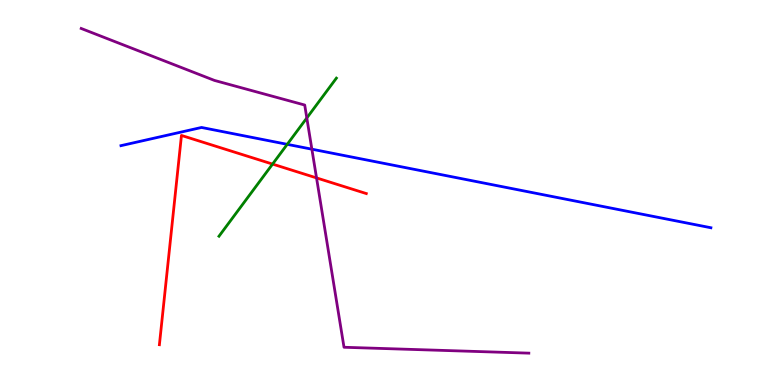[{'lines': ['blue', 'red'], 'intersections': []}, {'lines': ['green', 'red'], 'intersections': [{'x': 3.52, 'y': 5.74}]}, {'lines': ['purple', 'red'], 'intersections': [{'x': 4.08, 'y': 5.38}]}, {'lines': ['blue', 'green'], 'intersections': [{'x': 3.71, 'y': 6.25}]}, {'lines': ['blue', 'purple'], 'intersections': [{'x': 4.02, 'y': 6.12}]}, {'lines': ['green', 'purple'], 'intersections': [{'x': 3.96, 'y': 6.94}]}]